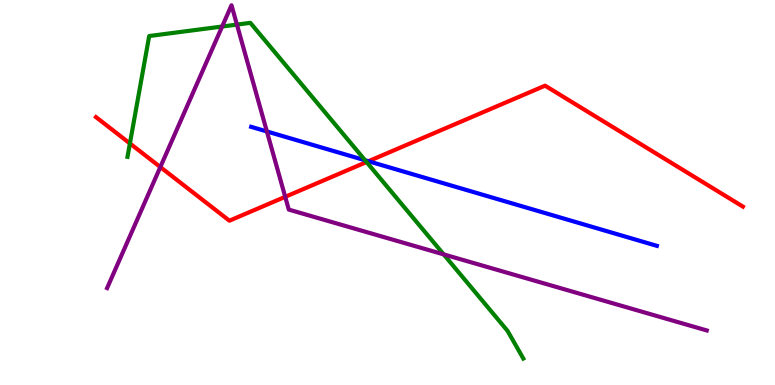[{'lines': ['blue', 'red'], 'intersections': [{'x': 4.75, 'y': 5.81}]}, {'lines': ['green', 'red'], 'intersections': [{'x': 1.68, 'y': 6.27}, {'x': 4.73, 'y': 5.79}]}, {'lines': ['purple', 'red'], 'intersections': [{'x': 2.07, 'y': 5.66}, {'x': 3.68, 'y': 4.89}]}, {'lines': ['blue', 'green'], 'intersections': [{'x': 4.71, 'y': 5.84}]}, {'lines': ['blue', 'purple'], 'intersections': [{'x': 3.44, 'y': 6.59}]}, {'lines': ['green', 'purple'], 'intersections': [{'x': 2.87, 'y': 9.31}, {'x': 3.06, 'y': 9.36}, {'x': 5.72, 'y': 3.39}]}]